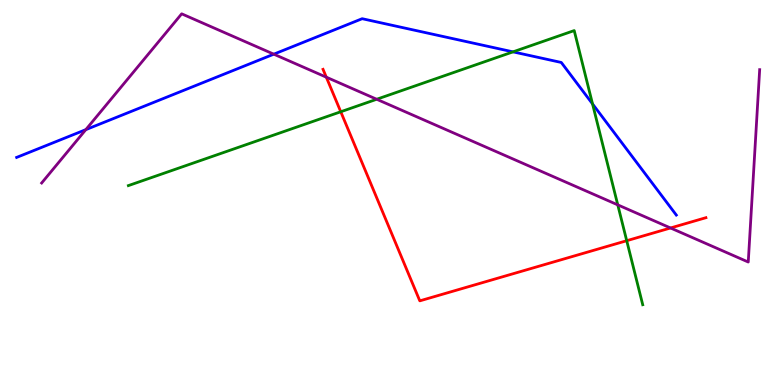[{'lines': ['blue', 'red'], 'intersections': []}, {'lines': ['green', 'red'], 'intersections': [{'x': 4.4, 'y': 7.1}, {'x': 8.09, 'y': 3.75}]}, {'lines': ['purple', 'red'], 'intersections': [{'x': 4.21, 'y': 8.0}, {'x': 8.65, 'y': 4.08}]}, {'lines': ['blue', 'green'], 'intersections': [{'x': 6.62, 'y': 8.65}, {'x': 7.65, 'y': 7.3}]}, {'lines': ['blue', 'purple'], 'intersections': [{'x': 1.11, 'y': 6.63}, {'x': 3.53, 'y': 8.59}]}, {'lines': ['green', 'purple'], 'intersections': [{'x': 4.86, 'y': 7.42}, {'x': 7.97, 'y': 4.68}]}]